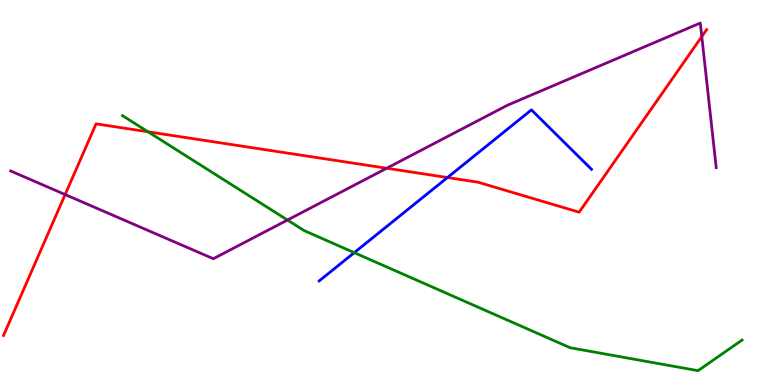[{'lines': ['blue', 'red'], 'intersections': [{'x': 5.77, 'y': 5.39}]}, {'lines': ['green', 'red'], 'intersections': [{'x': 1.91, 'y': 6.58}]}, {'lines': ['purple', 'red'], 'intersections': [{'x': 0.84, 'y': 4.95}, {'x': 4.99, 'y': 5.63}, {'x': 9.06, 'y': 9.05}]}, {'lines': ['blue', 'green'], 'intersections': [{'x': 4.57, 'y': 3.44}]}, {'lines': ['blue', 'purple'], 'intersections': []}, {'lines': ['green', 'purple'], 'intersections': [{'x': 3.71, 'y': 4.28}]}]